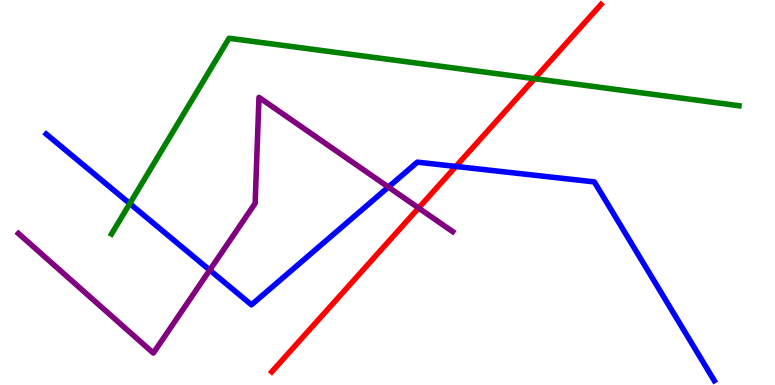[{'lines': ['blue', 'red'], 'intersections': [{'x': 5.88, 'y': 5.68}]}, {'lines': ['green', 'red'], 'intersections': [{'x': 6.9, 'y': 7.96}]}, {'lines': ['purple', 'red'], 'intersections': [{'x': 5.4, 'y': 4.6}]}, {'lines': ['blue', 'green'], 'intersections': [{'x': 1.67, 'y': 4.71}]}, {'lines': ['blue', 'purple'], 'intersections': [{'x': 2.71, 'y': 2.98}, {'x': 5.01, 'y': 5.14}]}, {'lines': ['green', 'purple'], 'intersections': []}]